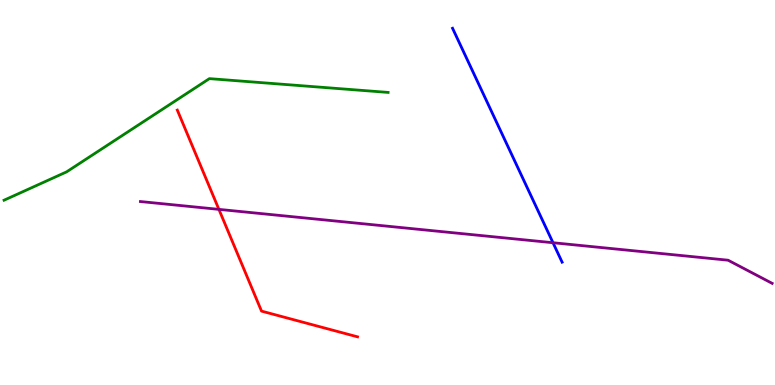[{'lines': ['blue', 'red'], 'intersections': []}, {'lines': ['green', 'red'], 'intersections': []}, {'lines': ['purple', 'red'], 'intersections': [{'x': 2.82, 'y': 4.56}]}, {'lines': ['blue', 'green'], 'intersections': []}, {'lines': ['blue', 'purple'], 'intersections': [{'x': 7.14, 'y': 3.7}]}, {'lines': ['green', 'purple'], 'intersections': []}]